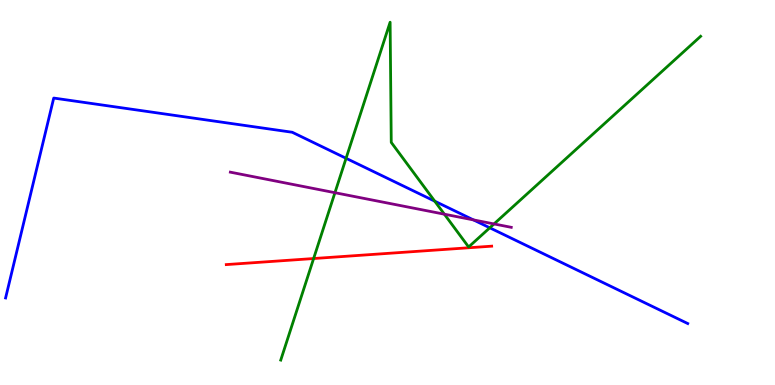[{'lines': ['blue', 'red'], 'intersections': []}, {'lines': ['green', 'red'], 'intersections': [{'x': 4.05, 'y': 3.28}]}, {'lines': ['purple', 'red'], 'intersections': []}, {'lines': ['blue', 'green'], 'intersections': [{'x': 4.47, 'y': 5.89}, {'x': 5.61, 'y': 4.77}, {'x': 6.32, 'y': 4.08}]}, {'lines': ['blue', 'purple'], 'intersections': [{'x': 6.11, 'y': 4.29}]}, {'lines': ['green', 'purple'], 'intersections': [{'x': 4.32, 'y': 4.99}, {'x': 5.73, 'y': 4.44}, {'x': 6.37, 'y': 4.18}]}]